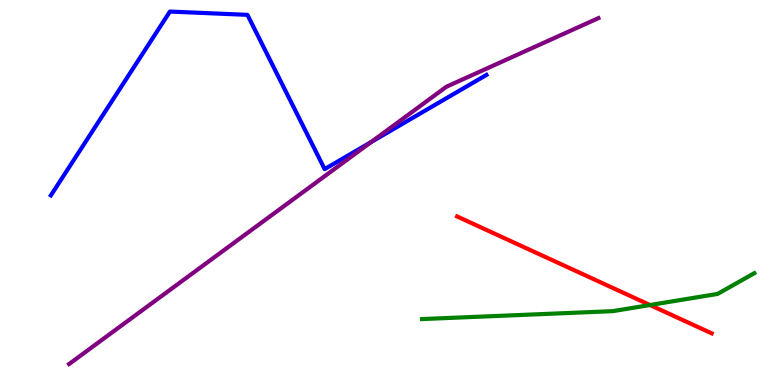[{'lines': ['blue', 'red'], 'intersections': []}, {'lines': ['green', 'red'], 'intersections': [{'x': 8.39, 'y': 2.08}]}, {'lines': ['purple', 'red'], 'intersections': []}, {'lines': ['blue', 'green'], 'intersections': []}, {'lines': ['blue', 'purple'], 'intersections': [{'x': 4.79, 'y': 6.31}]}, {'lines': ['green', 'purple'], 'intersections': []}]